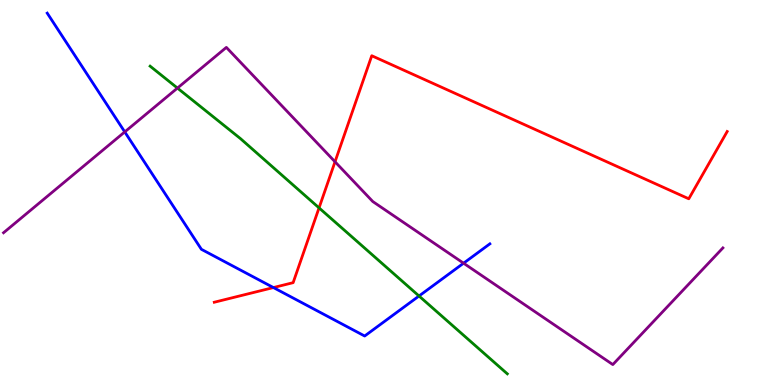[{'lines': ['blue', 'red'], 'intersections': [{'x': 3.53, 'y': 2.53}]}, {'lines': ['green', 'red'], 'intersections': [{'x': 4.12, 'y': 4.6}]}, {'lines': ['purple', 'red'], 'intersections': [{'x': 4.32, 'y': 5.8}]}, {'lines': ['blue', 'green'], 'intersections': [{'x': 5.41, 'y': 2.31}]}, {'lines': ['blue', 'purple'], 'intersections': [{'x': 1.61, 'y': 6.57}, {'x': 5.98, 'y': 3.16}]}, {'lines': ['green', 'purple'], 'intersections': [{'x': 2.29, 'y': 7.71}]}]